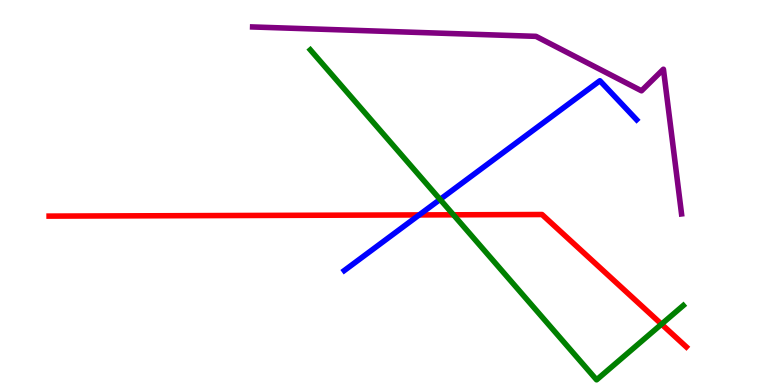[{'lines': ['blue', 'red'], 'intersections': [{'x': 5.41, 'y': 4.42}]}, {'lines': ['green', 'red'], 'intersections': [{'x': 5.85, 'y': 4.42}, {'x': 8.54, 'y': 1.58}]}, {'lines': ['purple', 'red'], 'intersections': []}, {'lines': ['blue', 'green'], 'intersections': [{'x': 5.68, 'y': 4.82}]}, {'lines': ['blue', 'purple'], 'intersections': []}, {'lines': ['green', 'purple'], 'intersections': []}]